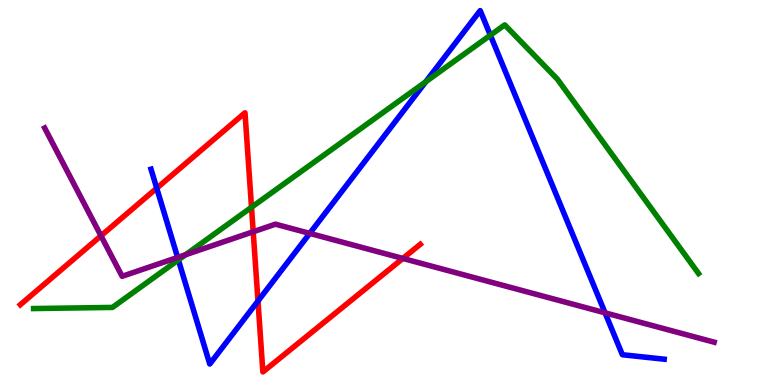[{'lines': ['blue', 'red'], 'intersections': [{'x': 2.02, 'y': 5.11}, {'x': 3.33, 'y': 2.18}]}, {'lines': ['green', 'red'], 'intersections': [{'x': 3.25, 'y': 4.62}]}, {'lines': ['purple', 'red'], 'intersections': [{'x': 1.3, 'y': 3.88}, {'x': 3.27, 'y': 3.98}, {'x': 5.2, 'y': 3.29}]}, {'lines': ['blue', 'green'], 'intersections': [{'x': 2.3, 'y': 3.25}, {'x': 5.49, 'y': 7.88}, {'x': 6.33, 'y': 9.08}]}, {'lines': ['blue', 'purple'], 'intersections': [{'x': 2.29, 'y': 3.31}, {'x': 4.0, 'y': 3.94}, {'x': 7.81, 'y': 1.87}]}, {'lines': ['green', 'purple'], 'intersections': [{'x': 2.39, 'y': 3.38}]}]